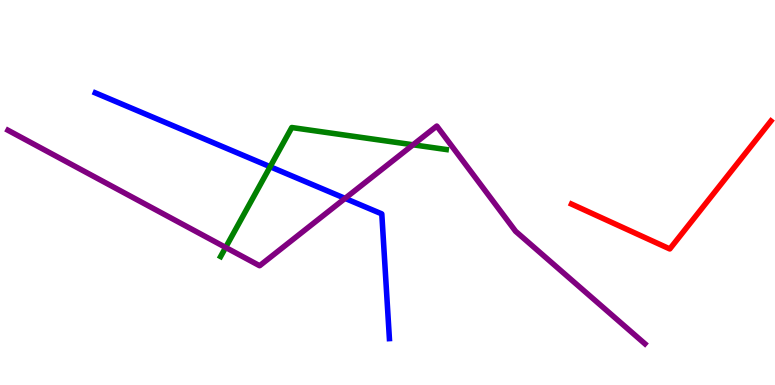[{'lines': ['blue', 'red'], 'intersections': []}, {'lines': ['green', 'red'], 'intersections': []}, {'lines': ['purple', 'red'], 'intersections': []}, {'lines': ['blue', 'green'], 'intersections': [{'x': 3.49, 'y': 5.67}]}, {'lines': ['blue', 'purple'], 'intersections': [{'x': 4.45, 'y': 4.85}]}, {'lines': ['green', 'purple'], 'intersections': [{'x': 2.91, 'y': 3.57}, {'x': 5.33, 'y': 6.24}]}]